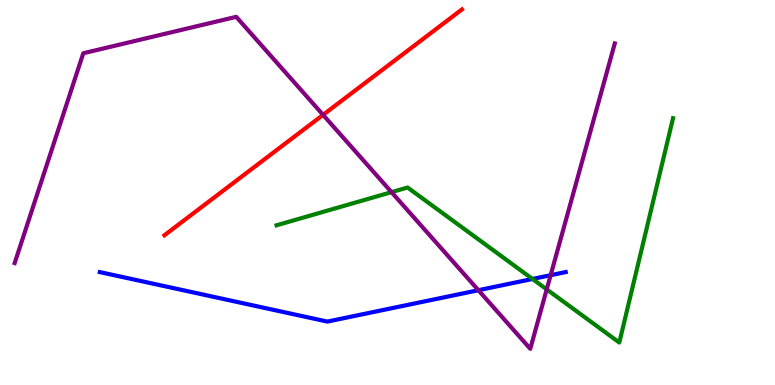[{'lines': ['blue', 'red'], 'intersections': []}, {'lines': ['green', 'red'], 'intersections': []}, {'lines': ['purple', 'red'], 'intersections': [{'x': 4.17, 'y': 7.02}]}, {'lines': ['blue', 'green'], 'intersections': [{'x': 6.87, 'y': 2.75}]}, {'lines': ['blue', 'purple'], 'intersections': [{'x': 6.17, 'y': 2.46}, {'x': 7.11, 'y': 2.85}]}, {'lines': ['green', 'purple'], 'intersections': [{'x': 5.05, 'y': 5.01}, {'x': 7.05, 'y': 2.48}]}]